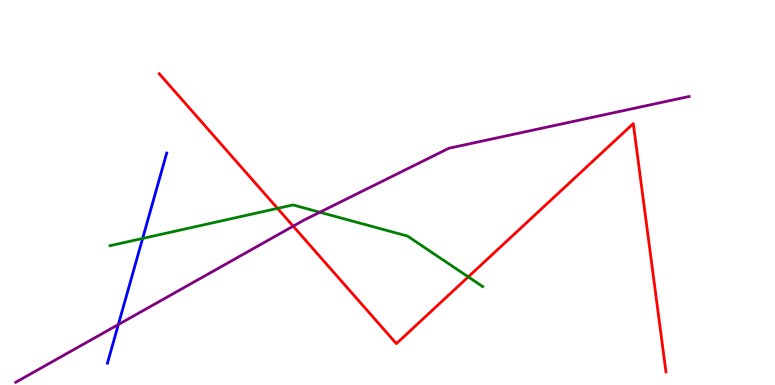[{'lines': ['blue', 'red'], 'intersections': []}, {'lines': ['green', 'red'], 'intersections': [{'x': 3.58, 'y': 4.59}, {'x': 6.04, 'y': 2.81}]}, {'lines': ['purple', 'red'], 'intersections': [{'x': 3.78, 'y': 4.13}]}, {'lines': ['blue', 'green'], 'intersections': [{'x': 1.84, 'y': 3.81}]}, {'lines': ['blue', 'purple'], 'intersections': [{'x': 1.53, 'y': 1.57}]}, {'lines': ['green', 'purple'], 'intersections': [{'x': 4.13, 'y': 4.49}]}]